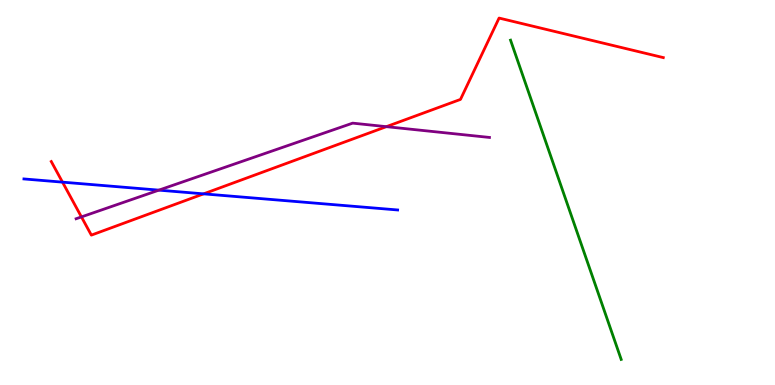[{'lines': ['blue', 'red'], 'intersections': [{'x': 0.806, 'y': 5.27}, {'x': 2.63, 'y': 4.96}]}, {'lines': ['green', 'red'], 'intersections': []}, {'lines': ['purple', 'red'], 'intersections': [{'x': 1.05, 'y': 4.37}, {'x': 4.99, 'y': 6.71}]}, {'lines': ['blue', 'green'], 'intersections': []}, {'lines': ['blue', 'purple'], 'intersections': [{'x': 2.05, 'y': 5.06}]}, {'lines': ['green', 'purple'], 'intersections': []}]